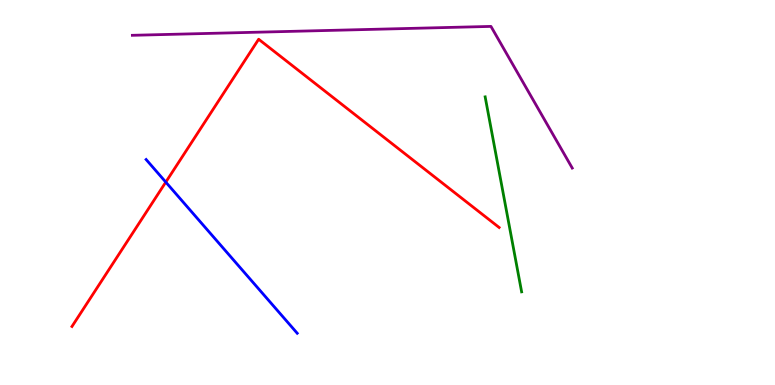[{'lines': ['blue', 'red'], 'intersections': [{'x': 2.14, 'y': 5.27}]}, {'lines': ['green', 'red'], 'intersections': []}, {'lines': ['purple', 'red'], 'intersections': []}, {'lines': ['blue', 'green'], 'intersections': []}, {'lines': ['blue', 'purple'], 'intersections': []}, {'lines': ['green', 'purple'], 'intersections': []}]